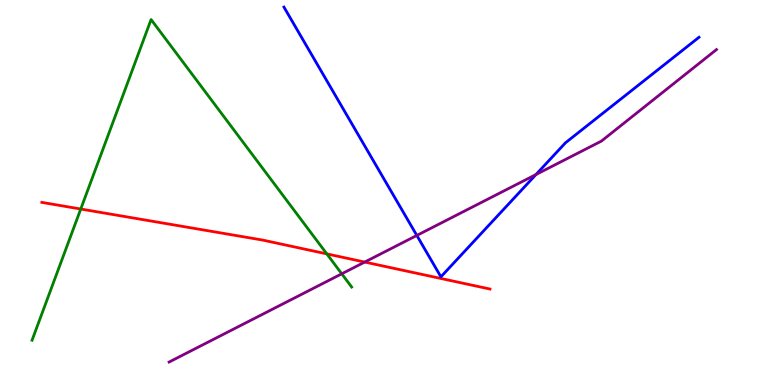[{'lines': ['blue', 'red'], 'intersections': []}, {'lines': ['green', 'red'], 'intersections': [{'x': 1.04, 'y': 4.57}, {'x': 4.22, 'y': 3.41}]}, {'lines': ['purple', 'red'], 'intersections': [{'x': 4.71, 'y': 3.19}]}, {'lines': ['blue', 'green'], 'intersections': []}, {'lines': ['blue', 'purple'], 'intersections': [{'x': 5.38, 'y': 3.88}, {'x': 6.92, 'y': 5.47}]}, {'lines': ['green', 'purple'], 'intersections': [{'x': 4.41, 'y': 2.89}]}]